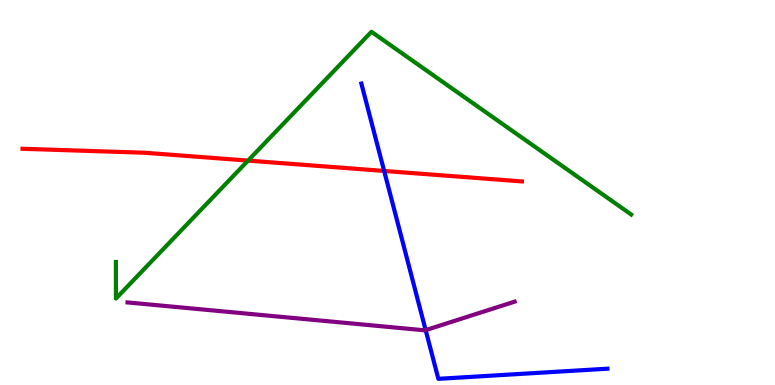[{'lines': ['blue', 'red'], 'intersections': [{'x': 4.96, 'y': 5.56}]}, {'lines': ['green', 'red'], 'intersections': [{'x': 3.2, 'y': 5.83}]}, {'lines': ['purple', 'red'], 'intersections': []}, {'lines': ['blue', 'green'], 'intersections': []}, {'lines': ['blue', 'purple'], 'intersections': [{'x': 5.49, 'y': 1.43}]}, {'lines': ['green', 'purple'], 'intersections': []}]